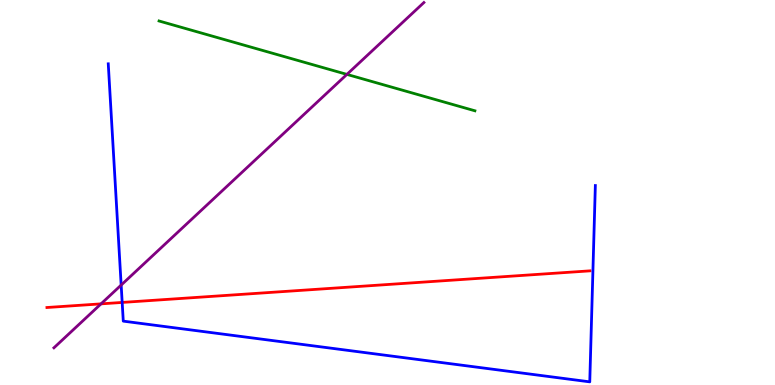[{'lines': ['blue', 'red'], 'intersections': [{'x': 1.58, 'y': 2.14}]}, {'lines': ['green', 'red'], 'intersections': []}, {'lines': ['purple', 'red'], 'intersections': [{'x': 1.3, 'y': 2.11}]}, {'lines': ['blue', 'green'], 'intersections': []}, {'lines': ['blue', 'purple'], 'intersections': [{'x': 1.56, 'y': 2.6}]}, {'lines': ['green', 'purple'], 'intersections': [{'x': 4.48, 'y': 8.07}]}]